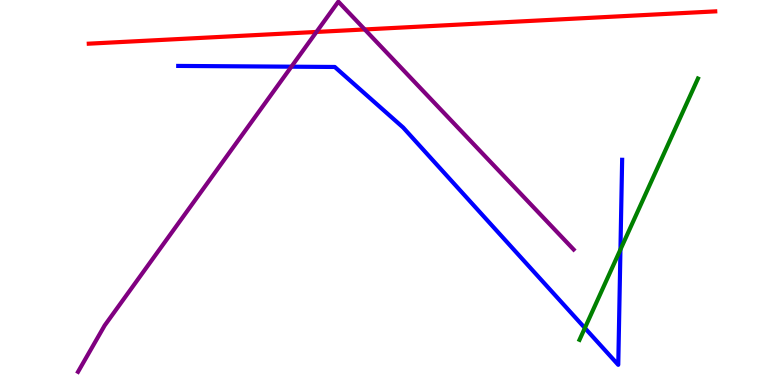[{'lines': ['blue', 'red'], 'intersections': []}, {'lines': ['green', 'red'], 'intersections': []}, {'lines': ['purple', 'red'], 'intersections': [{'x': 4.08, 'y': 9.17}, {'x': 4.71, 'y': 9.23}]}, {'lines': ['blue', 'green'], 'intersections': [{'x': 7.55, 'y': 1.48}, {'x': 8.01, 'y': 3.52}]}, {'lines': ['blue', 'purple'], 'intersections': [{'x': 3.76, 'y': 8.27}]}, {'lines': ['green', 'purple'], 'intersections': []}]